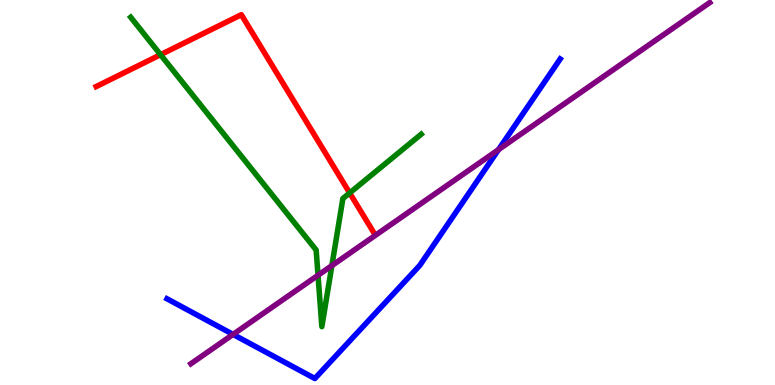[{'lines': ['blue', 'red'], 'intersections': []}, {'lines': ['green', 'red'], 'intersections': [{'x': 2.07, 'y': 8.58}, {'x': 4.51, 'y': 4.99}]}, {'lines': ['purple', 'red'], 'intersections': []}, {'lines': ['blue', 'green'], 'intersections': []}, {'lines': ['blue', 'purple'], 'intersections': [{'x': 3.01, 'y': 1.31}, {'x': 6.43, 'y': 6.11}]}, {'lines': ['green', 'purple'], 'intersections': [{'x': 4.1, 'y': 2.85}, {'x': 4.28, 'y': 3.1}]}]